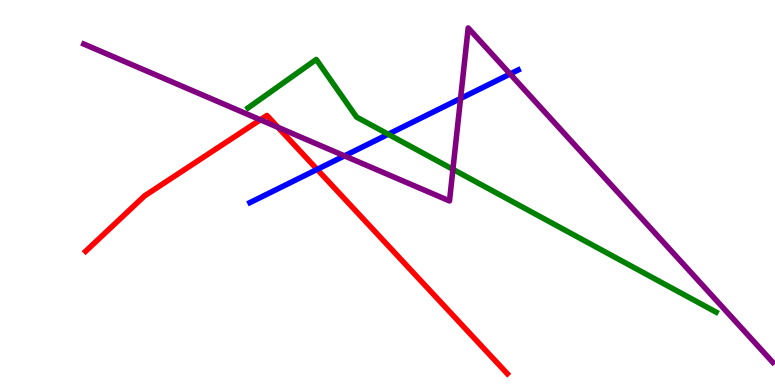[{'lines': ['blue', 'red'], 'intersections': [{'x': 4.09, 'y': 5.6}]}, {'lines': ['green', 'red'], 'intersections': []}, {'lines': ['purple', 'red'], 'intersections': [{'x': 3.36, 'y': 6.89}, {'x': 3.59, 'y': 6.69}]}, {'lines': ['blue', 'green'], 'intersections': [{'x': 5.01, 'y': 6.51}]}, {'lines': ['blue', 'purple'], 'intersections': [{'x': 4.44, 'y': 5.95}, {'x': 5.94, 'y': 7.44}, {'x': 6.58, 'y': 8.08}]}, {'lines': ['green', 'purple'], 'intersections': [{'x': 5.84, 'y': 5.6}]}]